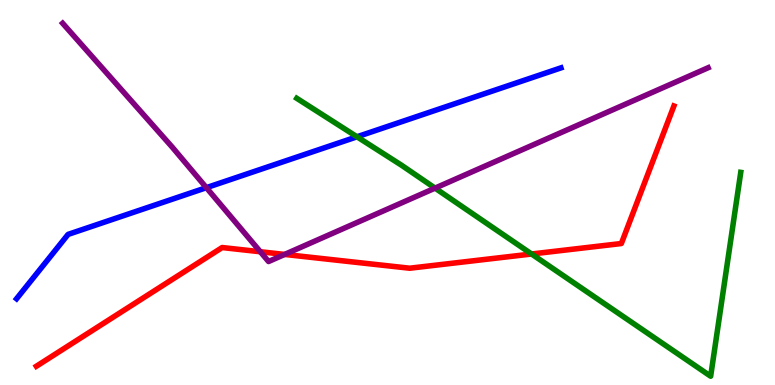[{'lines': ['blue', 'red'], 'intersections': []}, {'lines': ['green', 'red'], 'intersections': [{'x': 6.86, 'y': 3.4}]}, {'lines': ['purple', 'red'], 'intersections': [{'x': 3.36, 'y': 3.46}, {'x': 3.67, 'y': 3.39}]}, {'lines': ['blue', 'green'], 'intersections': [{'x': 4.61, 'y': 6.45}]}, {'lines': ['blue', 'purple'], 'intersections': [{'x': 2.66, 'y': 5.13}]}, {'lines': ['green', 'purple'], 'intersections': [{'x': 5.61, 'y': 5.11}]}]